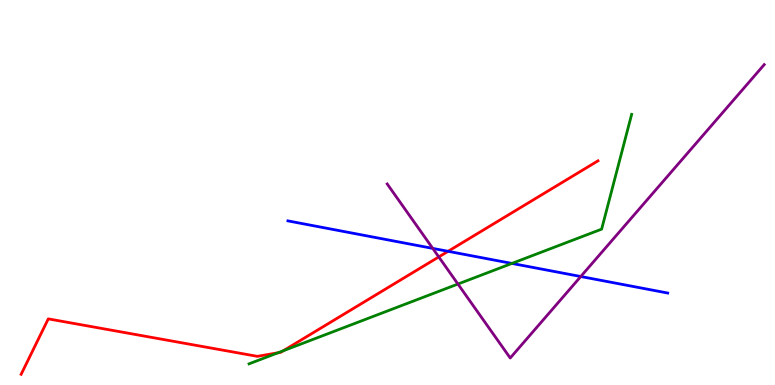[{'lines': ['blue', 'red'], 'intersections': [{'x': 5.78, 'y': 3.47}]}, {'lines': ['green', 'red'], 'intersections': [{'x': 3.59, 'y': 0.837}, {'x': 3.66, 'y': 0.89}]}, {'lines': ['purple', 'red'], 'intersections': [{'x': 5.66, 'y': 3.33}]}, {'lines': ['blue', 'green'], 'intersections': [{'x': 6.61, 'y': 3.16}]}, {'lines': ['blue', 'purple'], 'intersections': [{'x': 5.58, 'y': 3.55}, {'x': 7.49, 'y': 2.82}]}, {'lines': ['green', 'purple'], 'intersections': [{'x': 5.91, 'y': 2.62}]}]